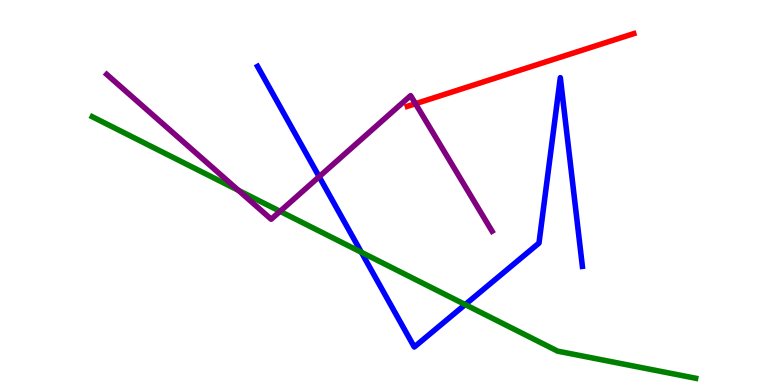[{'lines': ['blue', 'red'], 'intersections': []}, {'lines': ['green', 'red'], 'intersections': []}, {'lines': ['purple', 'red'], 'intersections': [{'x': 5.36, 'y': 7.31}]}, {'lines': ['blue', 'green'], 'intersections': [{'x': 4.66, 'y': 3.45}, {'x': 6.0, 'y': 2.09}]}, {'lines': ['blue', 'purple'], 'intersections': [{'x': 4.12, 'y': 5.41}]}, {'lines': ['green', 'purple'], 'intersections': [{'x': 3.08, 'y': 5.06}, {'x': 3.61, 'y': 4.51}]}]